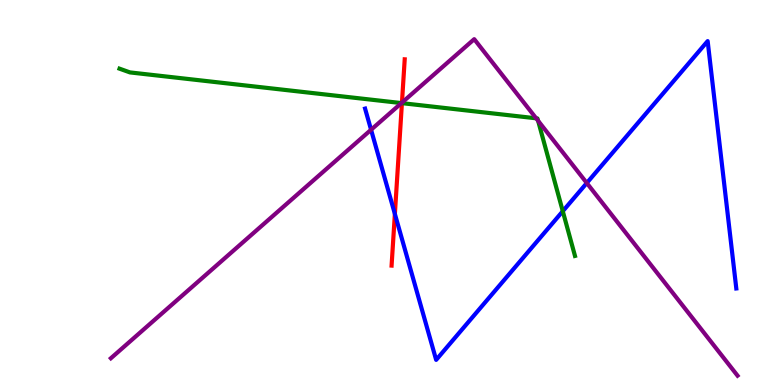[{'lines': ['blue', 'red'], 'intersections': [{'x': 5.1, 'y': 4.44}]}, {'lines': ['green', 'red'], 'intersections': [{'x': 5.19, 'y': 7.32}]}, {'lines': ['purple', 'red'], 'intersections': [{'x': 5.19, 'y': 7.33}]}, {'lines': ['blue', 'green'], 'intersections': [{'x': 7.26, 'y': 4.51}]}, {'lines': ['blue', 'purple'], 'intersections': [{'x': 4.79, 'y': 6.63}, {'x': 7.57, 'y': 5.25}]}, {'lines': ['green', 'purple'], 'intersections': [{'x': 5.18, 'y': 7.32}, {'x': 6.92, 'y': 6.93}, {'x': 6.94, 'y': 6.86}]}]